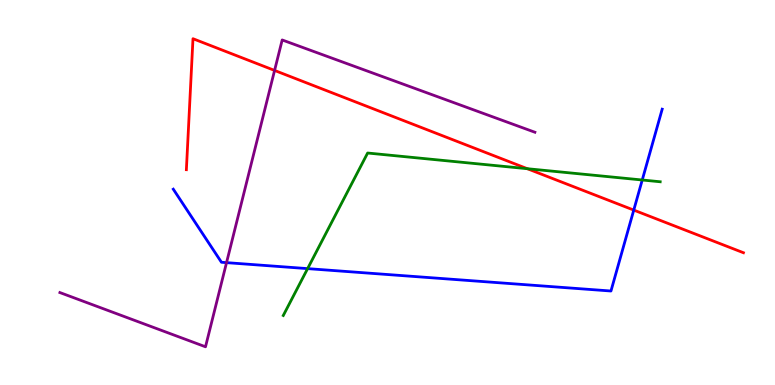[{'lines': ['blue', 'red'], 'intersections': [{'x': 8.18, 'y': 4.54}]}, {'lines': ['green', 'red'], 'intersections': [{'x': 6.8, 'y': 5.62}]}, {'lines': ['purple', 'red'], 'intersections': [{'x': 3.54, 'y': 8.17}]}, {'lines': ['blue', 'green'], 'intersections': [{'x': 3.97, 'y': 3.02}, {'x': 8.29, 'y': 5.32}]}, {'lines': ['blue', 'purple'], 'intersections': [{'x': 2.92, 'y': 3.18}]}, {'lines': ['green', 'purple'], 'intersections': []}]